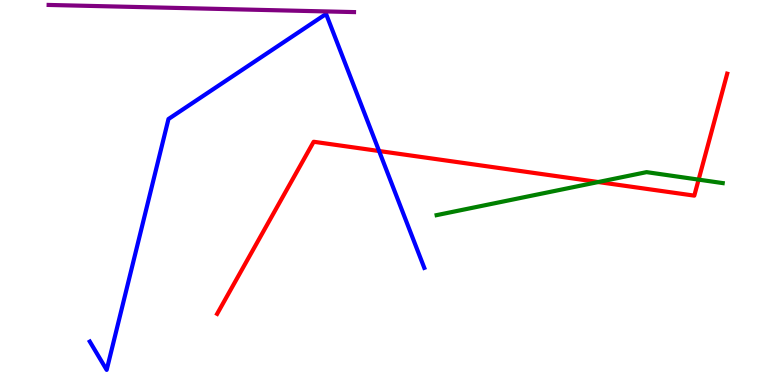[{'lines': ['blue', 'red'], 'intersections': [{'x': 4.89, 'y': 6.08}]}, {'lines': ['green', 'red'], 'intersections': [{'x': 7.72, 'y': 5.27}, {'x': 9.01, 'y': 5.33}]}, {'lines': ['purple', 'red'], 'intersections': []}, {'lines': ['blue', 'green'], 'intersections': []}, {'lines': ['blue', 'purple'], 'intersections': []}, {'lines': ['green', 'purple'], 'intersections': []}]